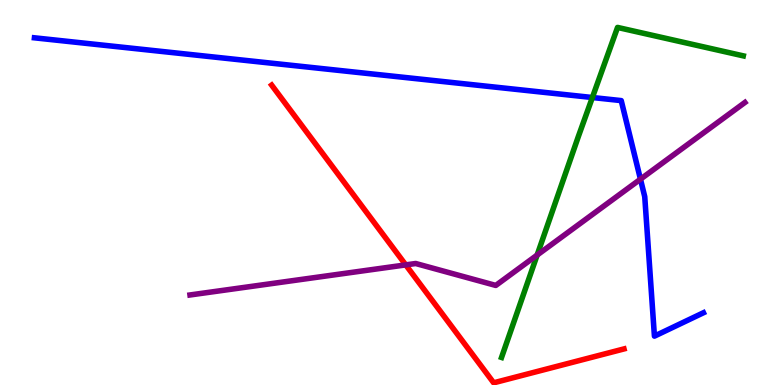[{'lines': ['blue', 'red'], 'intersections': []}, {'lines': ['green', 'red'], 'intersections': []}, {'lines': ['purple', 'red'], 'intersections': [{'x': 5.24, 'y': 3.12}]}, {'lines': ['blue', 'green'], 'intersections': [{'x': 7.64, 'y': 7.47}]}, {'lines': ['blue', 'purple'], 'intersections': [{'x': 8.26, 'y': 5.35}]}, {'lines': ['green', 'purple'], 'intersections': [{'x': 6.93, 'y': 3.38}]}]